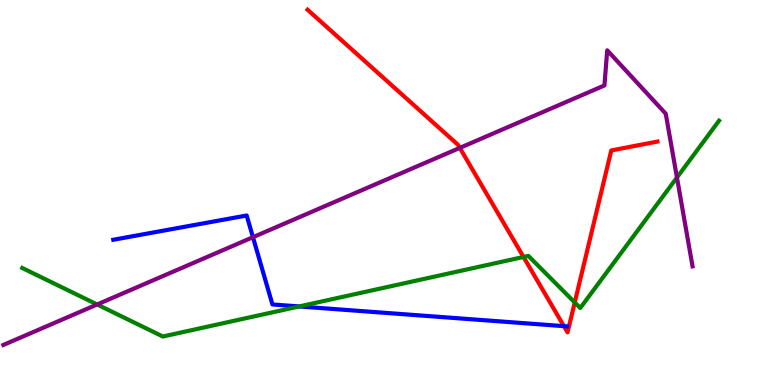[{'lines': ['blue', 'red'], 'intersections': [{'x': 7.28, 'y': 1.53}]}, {'lines': ['green', 'red'], 'intersections': [{'x': 6.76, 'y': 3.33}, {'x': 7.42, 'y': 2.14}]}, {'lines': ['purple', 'red'], 'intersections': [{'x': 5.93, 'y': 6.16}]}, {'lines': ['blue', 'green'], 'intersections': [{'x': 3.86, 'y': 2.04}]}, {'lines': ['blue', 'purple'], 'intersections': [{'x': 3.26, 'y': 3.84}]}, {'lines': ['green', 'purple'], 'intersections': [{'x': 1.25, 'y': 2.09}, {'x': 8.73, 'y': 5.39}]}]